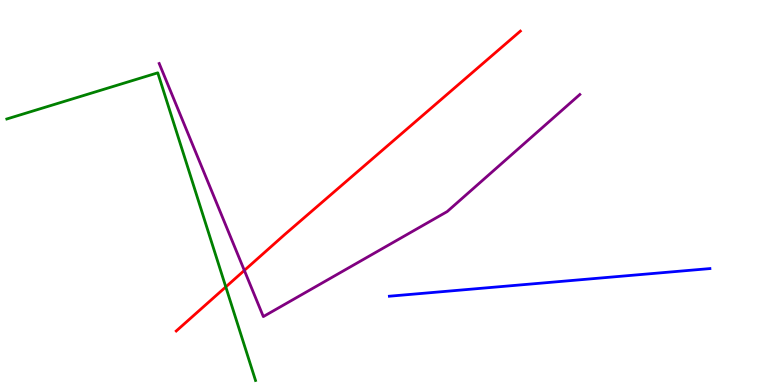[{'lines': ['blue', 'red'], 'intersections': []}, {'lines': ['green', 'red'], 'intersections': [{'x': 2.91, 'y': 2.55}]}, {'lines': ['purple', 'red'], 'intersections': [{'x': 3.15, 'y': 2.98}]}, {'lines': ['blue', 'green'], 'intersections': []}, {'lines': ['blue', 'purple'], 'intersections': []}, {'lines': ['green', 'purple'], 'intersections': []}]